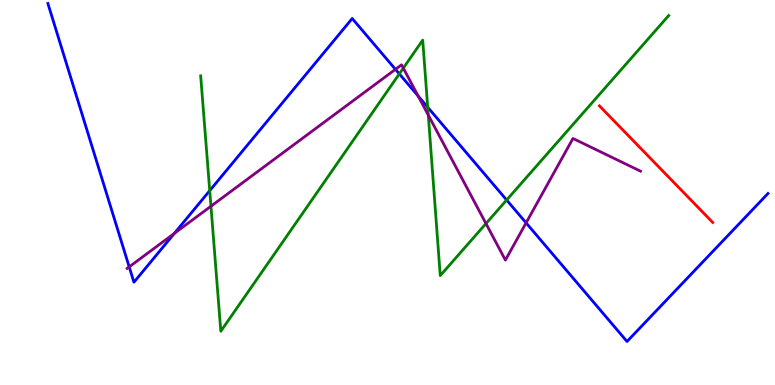[{'lines': ['blue', 'red'], 'intersections': []}, {'lines': ['green', 'red'], 'intersections': []}, {'lines': ['purple', 'red'], 'intersections': []}, {'lines': ['blue', 'green'], 'intersections': [{'x': 2.71, 'y': 5.05}, {'x': 5.15, 'y': 8.08}, {'x': 5.52, 'y': 7.21}, {'x': 6.54, 'y': 4.8}]}, {'lines': ['blue', 'purple'], 'intersections': [{'x': 1.67, 'y': 3.07}, {'x': 2.25, 'y': 3.94}, {'x': 5.1, 'y': 8.2}, {'x': 5.4, 'y': 7.51}, {'x': 6.79, 'y': 4.21}]}, {'lines': ['green', 'purple'], 'intersections': [{'x': 2.72, 'y': 4.64}, {'x': 5.2, 'y': 8.23}, {'x': 5.53, 'y': 7.01}, {'x': 6.27, 'y': 4.19}]}]